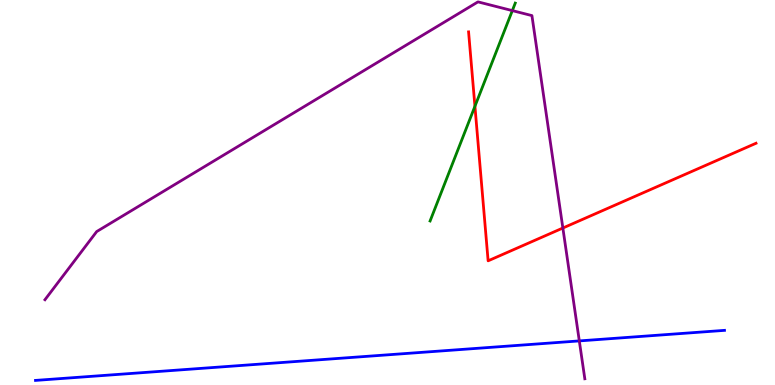[{'lines': ['blue', 'red'], 'intersections': []}, {'lines': ['green', 'red'], 'intersections': [{'x': 6.13, 'y': 7.24}]}, {'lines': ['purple', 'red'], 'intersections': [{'x': 7.26, 'y': 4.08}]}, {'lines': ['blue', 'green'], 'intersections': []}, {'lines': ['blue', 'purple'], 'intersections': [{'x': 7.47, 'y': 1.15}]}, {'lines': ['green', 'purple'], 'intersections': [{'x': 6.61, 'y': 9.72}]}]